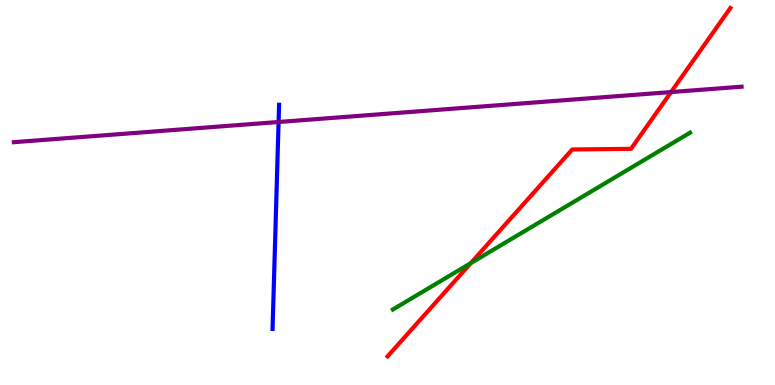[{'lines': ['blue', 'red'], 'intersections': []}, {'lines': ['green', 'red'], 'intersections': [{'x': 6.08, 'y': 3.17}]}, {'lines': ['purple', 'red'], 'intersections': [{'x': 8.66, 'y': 7.61}]}, {'lines': ['blue', 'green'], 'intersections': []}, {'lines': ['blue', 'purple'], 'intersections': [{'x': 3.59, 'y': 6.83}]}, {'lines': ['green', 'purple'], 'intersections': []}]